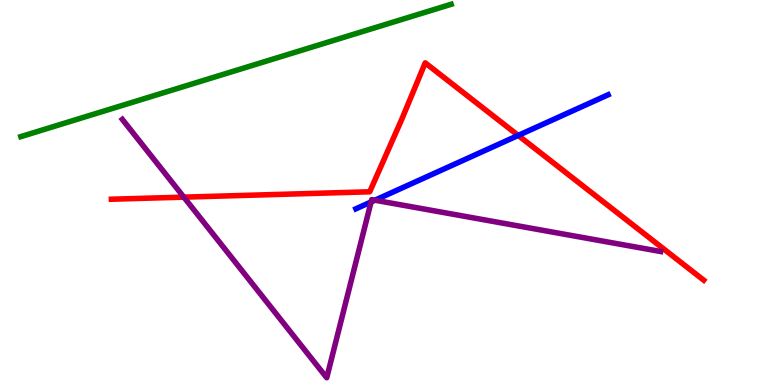[{'lines': ['blue', 'red'], 'intersections': [{'x': 6.69, 'y': 6.48}]}, {'lines': ['green', 'red'], 'intersections': []}, {'lines': ['purple', 'red'], 'intersections': [{'x': 2.37, 'y': 4.88}]}, {'lines': ['blue', 'green'], 'intersections': []}, {'lines': ['blue', 'purple'], 'intersections': [{'x': 4.79, 'y': 4.75}, {'x': 4.84, 'y': 4.8}]}, {'lines': ['green', 'purple'], 'intersections': []}]